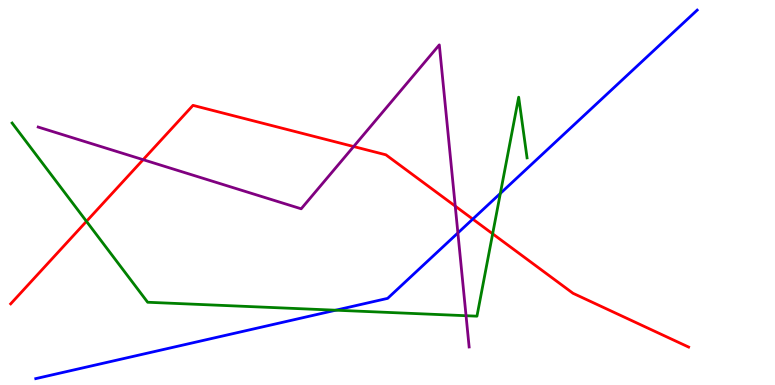[{'lines': ['blue', 'red'], 'intersections': [{'x': 6.1, 'y': 4.31}]}, {'lines': ['green', 'red'], 'intersections': [{'x': 1.12, 'y': 4.25}, {'x': 6.36, 'y': 3.93}]}, {'lines': ['purple', 'red'], 'intersections': [{'x': 1.85, 'y': 5.85}, {'x': 4.56, 'y': 6.19}, {'x': 5.87, 'y': 4.65}]}, {'lines': ['blue', 'green'], 'intersections': [{'x': 4.33, 'y': 1.94}, {'x': 6.46, 'y': 4.98}]}, {'lines': ['blue', 'purple'], 'intersections': [{'x': 5.91, 'y': 3.95}]}, {'lines': ['green', 'purple'], 'intersections': [{'x': 6.01, 'y': 1.8}]}]